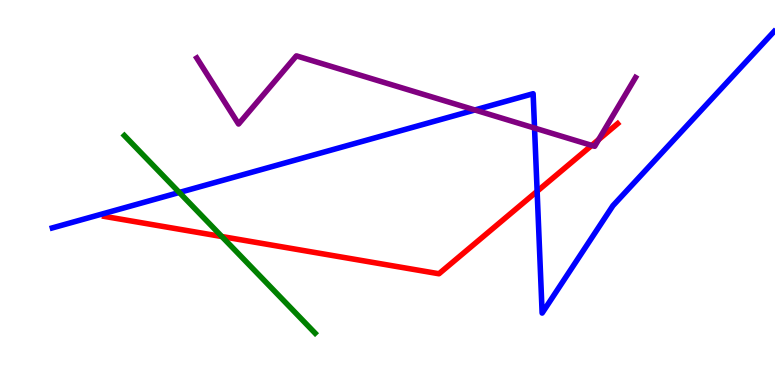[{'lines': ['blue', 'red'], 'intersections': [{'x': 6.93, 'y': 5.03}]}, {'lines': ['green', 'red'], 'intersections': [{'x': 2.86, 'y': 3.86}]}, {'lines': ['purple', 'red'], 'intersections': [{'x': 7.64, 'y': 6.22}, {'x': 7.72, 'y': 6.38}]}, {'lines': ['blue', 'green'], 'intersections': [{'x': 2.31, 'y': 5.0}]}, {'lines': ['blue', 'purple'], 'intersections': [{'x': 6.13, 'y': 7.14}, {'x': 6.9, 'y': 6.67}]}, {'lines': ['green', 'purple'], 'intersections': []}]